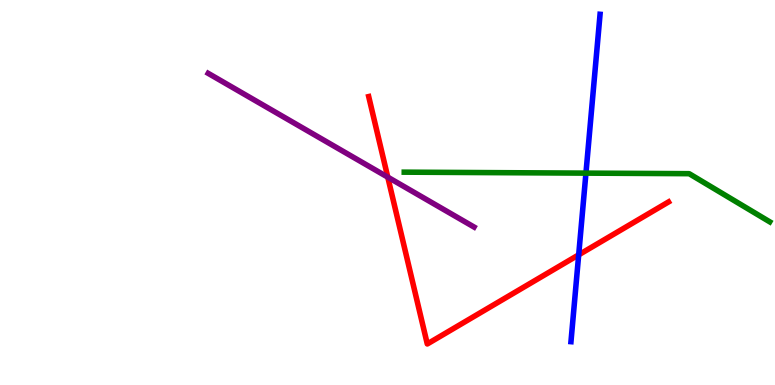[{'lines': ['blue', 'red'], 'intersections': [{'x': 7.47, 'y': 3.38}]}, {'lines': ['green', 'red'], 'intersections': []}, {'lines': ['purple', 'red'], 'intersections': [{'x': 5.0, 'y': 5.4}]}, {'lines': ['blue', 'green'], 'intersections': [{'x': 7.56, 'y': 5.5}]}, {'lines': ['blue', 'purple'], 'intersections': []}, {'lines': ['green', 'purple'], 'intersections': []}]